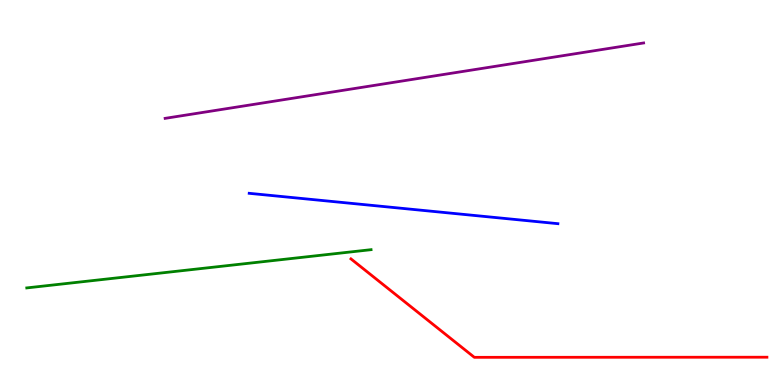[{'lines': ['blue', 'red'], 'intersections': []}, {'lines': ['green', 'red'], 'intersections': []}, {'lines': ['purple', 'red'], 'intersections': []}, {'lines': ['blue', 'green'], 'intersections': []}, {'lines': ['blue', 'purple'], 'intersections': []}, {'lines': ['green', 'purple'], 'intersections': []}]